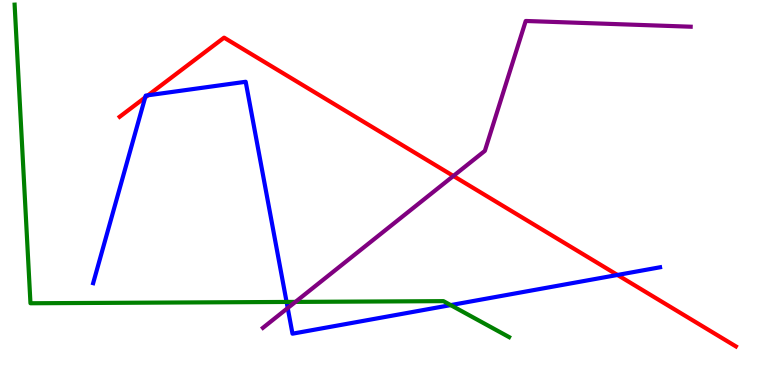[{'lines': ['blue', 'red'], 'intersections': [{'x': 1.87, 'y': 7.47}, {'x': 1.91, 'y': 7.53}, {'x': 7.97, 'y': 2.86}]}, {'lines': ['green', 'red'], 'intersections': []}, {'lines': ['purple', 'red'], 'intersections': [{'x': 5.85, 'y': 5.43}]}, {'lines': ['blue', 'green'], 'intersections': [{'x': 3.7, 'y': 2.16}, {'x': 5.81, 'y': 2.08}]}, {'lines': ['blue', 'purple'], 'intersections': [{'x': 3.71, 'y': 2.0}]}, {'lines': ['green', 'purple'], 'intersections': [{'x': 3.81, 'y': 2.16}]}]